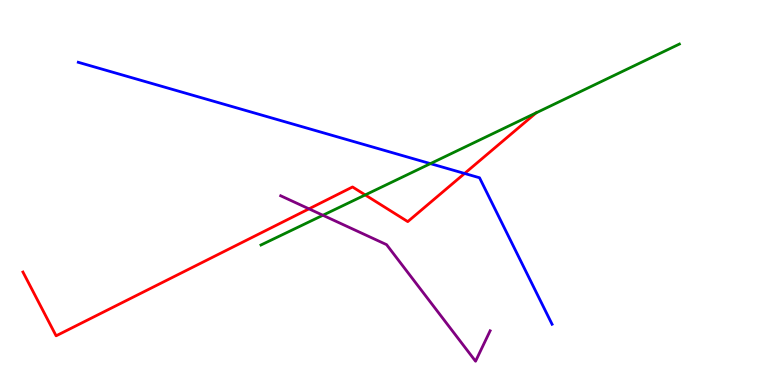[{'lines': ['blue', 'red'], 'intersections': [{'x': 5.99, 'y': 5.49}]}, {'lines': ['green', 'red'], 'intersections': [{'x': 4.71, 'y': 4.94}, {'x': 6.92, 'y': 7.07}]}, {'lines': ['purple', 'red'], 'intersections': [{'x': 3.99, 'y': 4.58}]}, {'lines': ['blue', 'green'], 'intersections': [{'x': 5.55, 'y': 5.75}]}, {'lines': ['blue', 'purple'], 'intersections': []}, {'lines': ['green', 'purple'], 'intersections': [{'x': 4.17, 'y': 4.41}]}]